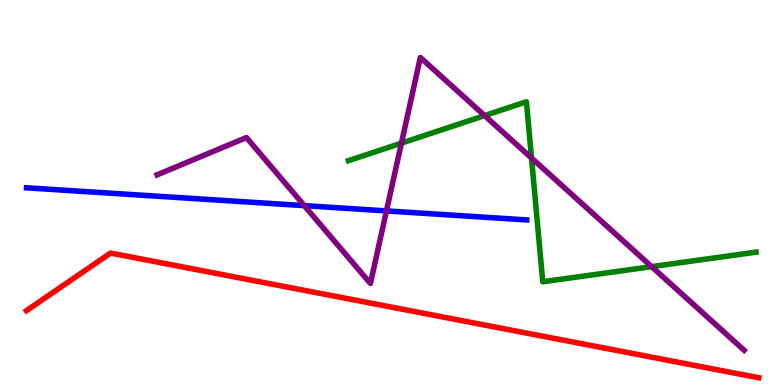[{'lines': ['blue', 'red'], 'intersections': []}, {'lines': ['green', 'red'], 'intersections': []}, {'lines': ['purple', 'red'], 'intersections': []}, {'lines': ['blue', 'green'], 'intersections': []}, {'lines': ['blue', 'purple'], 'intersections': [{'x': 3.93, 'y': 4.66}, {'x': 4.99, 'y': 4.52}]}, {'lines': ['green', 'purple'], 'intersections': [{'x': 5.18, 'y': 6.28}, {'x': 6.25, 'y': 7.0}, {'x': 6.86, 'y': 5.9}, {'x': 8.41, 'y': 3.07}]}]